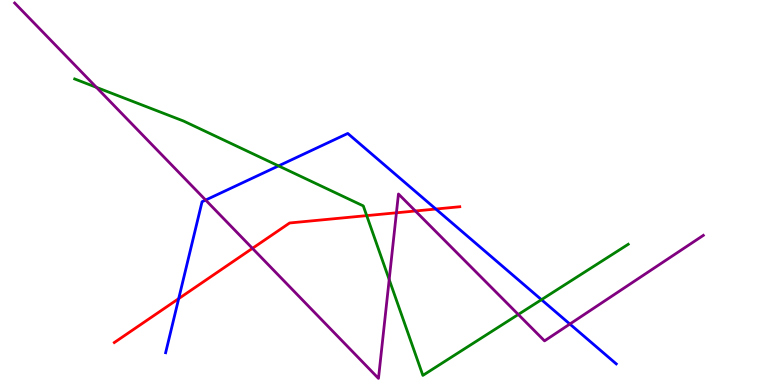[{'lines': ['blue', 'red'], 'intersections': [{'x': 2.31, 'y': 2.24}, {'x': 5.62, 'y': 4.57}]}, {'lines': ['green', 'red'], 'intersections': [{'x': 4.73, 'y': 4.4}]}, {'lines': ['purple', 'red'], 'intersections': [{'x': 3.26, 'y': 3.55}, {'x': 5.12, 'y': 4.47}, {'x': 5.36, 'y': 4.52}]}, {'lines': ['blue', 'green'], 'intersections': [{'x': 3.59, 'y': 5.69}, {'x': 6.99, 'y': 2.22}]}, {'lines': ['blue', 'purple'], 'intersections': [{'x': 2.65, 'y': 4.8}, {'x': 7.35, 'y': 1.58}]}, {'lines': ['green', 'purple'], 'intersections': [{'x': 1.24, 'y': 7.73}, {'x': 5.02, 'y': 2.74}, {'x': 6.69, 'y': 1.83}]}]